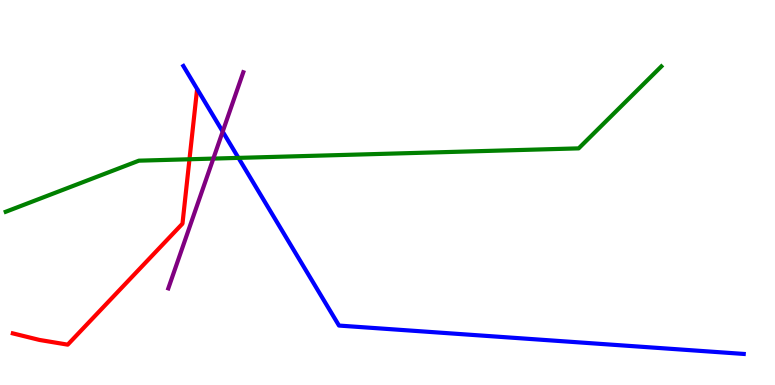[{'lines': ['blue', 'red'], 'intersections': []}, {'lines': ['green', 'red'], 'intersections': [{'x': 2.44, 'y': 5.86}]}, {'lines': ['purple', 'red'], 'intersections': []}, {'lines': ['blue', 'green'], 'intersections': [{'x': 3.08, 'y': 5.9}]}, {'lines': ['blue', 'purple'], 'intersections': [{'x': 2.87, 'y': 6.58}]}, {'lines': ['green', 'purple'], 'intersections': [{'x': 2.75, 'y': 5.88}]}]